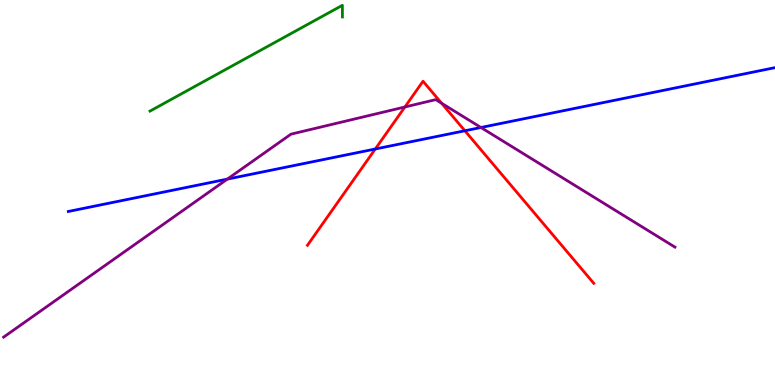[{'lines': ['blue', 'red'], 'intersections': [{'x': 4.84, 'y': 6.13}, {'x': 6.0, 'y': 6.6}]}, {'lines': ['green', 'red'], 'intersections': []}, {'lines': ['purple', 'red'], 'intersections': [{'x': 5.22, 'y': 7.22}, {'x': 5.7, 'y': 7.32}]}, {'lines': ['blue', 'green'], 'intersections': []}, {'lines': ['blue', 'purple'], 'intersections': [{'x': 2.93, 'y': 5.35}, {'x': 6.21, 'y': 6.69}]}, {'lines': ['green', 'purple'], 'intersections': []}]